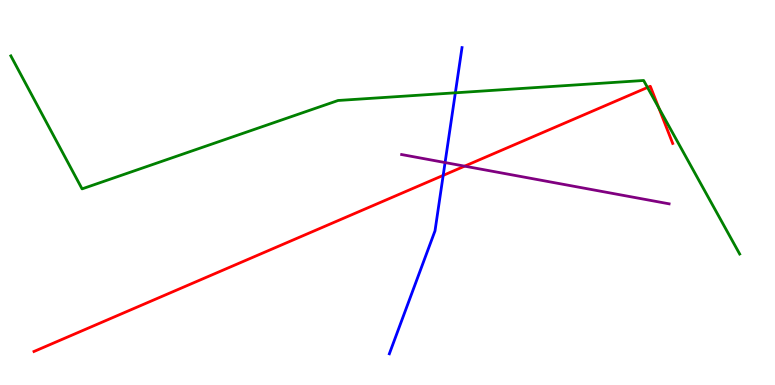[{'lines': ['blue', 'red'], 'intersections': [{'x': 5.72, 'y': 5.44}]}, {'lines': ['green', 'red'], 'intersections': [{'x': 8.35, 'y': 7.73}, {'x': 8.5, 'y': 7.2}]}, {'lines': ['purple', 'red'], 'intersections': [{'x': 6.0, 'y': 5.68}]}, {'lines': ['blue', 'green'], 'intersections': [{'x': 5.88, 'y': 7.59}]}, {'lines': ['blue', 'purple'], 'intersections': [{'x': 5.74, 'y': 5.78}]}, {'lines': ['green', 'purple'], 'intersections': []}]